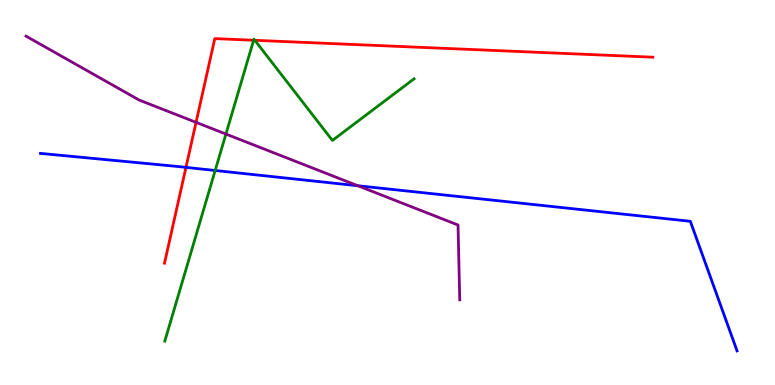[{'lines': ['blue', 'red'], 'intersections': [{'x': 2.4, 'y': 5.65}]}, {'lines': ['green', 'red'], 'intersections': [{'x': 3.27, 'y': 8.95}, {'x': 3.29, 'y': 8.95}]}, {'lines': ['purple', 'red'], 'intersections': [{'x': 2.53, 'y': 6.82}]}, {'lines': ['blue', 'green'], 'intersections': [{'x': 2.78, 'y': 5.57}]}, {'lines': ['blue', 'purple'], 'intersections': [{'x': 4.62, 'y': 5.18}]}, {'lines': ['green', 'purple'], 'intersections': [{'x': 2.92, 'y': 6.52}]}]